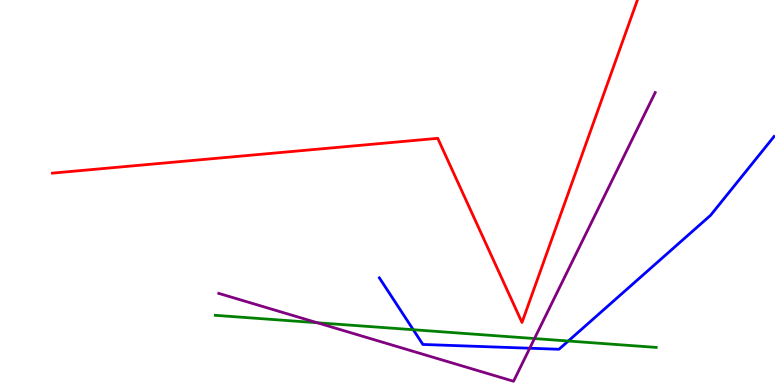[{'lines': ['blue', 'red'], 'intersections': []}, {'lines': ['green', 'red'], 'intersections': []}, {'lines': ['purple', 'red'], 'intersections': []}, {'lines': ['blue', 'green'], 'intersections': [{'x': 5.33, 'y': 1.44}, {'x': 7.33, 'y': 1.14}]}, {'lines': ['blue', 'purple'], 'intersections': [{'x': 6.84, 'y': 0.955}]}, {'lines': ['green', 'purple'], 'intersections': [{'x': 4.09, 'y': 1.62}, {'x': 6.9, 'y': 1.21}]}]